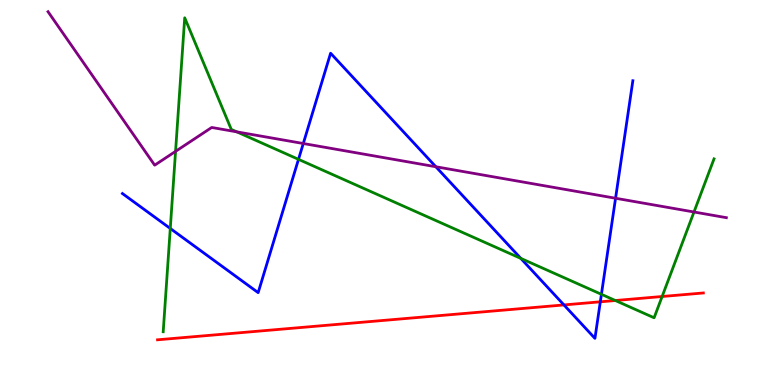[{'lines': ['blue', 'red'], 'intersections': [{'x': 7.28, 'y': 2.08}, {'x': 7.75, 'y': 2.16}]}, {'lines': ['green', 'red'], 'intersections': [{'x': 7.94, 'y': 2.19}, {'x': 8.54, 'y': 2.3}]}, {'lines': ['purple', 'red'], 'intersections': []}, {'lines': ['blue', 'green'], 'intersections': [{'x': 2.2, 'y': 4.07}, {'x': 3.85, 'y': 5.86}, {'x': 6.72, 'y': 3.29}, {'x': 7.76, 'y': 2.36}]}, {'lines': ['blue', 'purple'], 'intersections': [{'x': 3.91, 'y': 6.27}, {'x': 5.62, 'y': 5.67}, {'x': 7.94, 'y': 4.85}]}, {'lines': ['green', 'purple'], 'intersections': [{'x': 2.27, 'y': 6.07}, {'x': 3.05, 'y': 6.58}, {'x': 8.95, 'y': 4.49}]}]